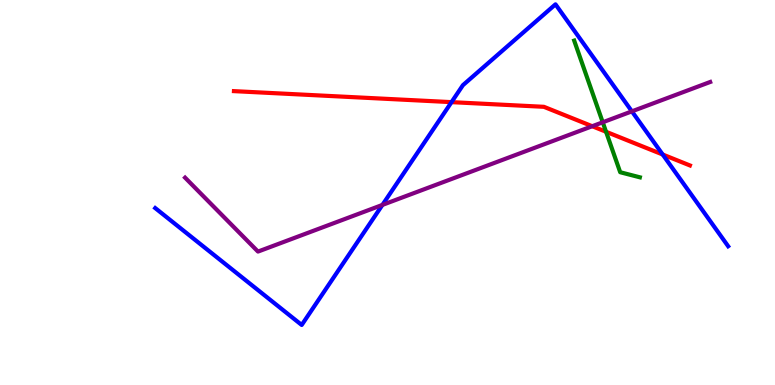[{'lines': ['blue', 'red'], 'intersections': [{'x': 5.83, 'y': 7.35}, {'x': 8.55, 'y': 5.99}]}, {'lines': ['green', 'red'], 'intersections': [{'x': 7.82, 'y': 6.58}]}, {'lines': ['purple', 'red'], 'intersections': [{'x': 7.64, 'y': 6.72}]}, {'lines': ['blue', 'green'], 'intersections': []}, {'lines': ['blue', 'purple'], 'intersections': [{'x': 4.93, 'y': 4.68}, {'x': 8.15, 'y': 7.11}]}, {'lines': ['green', 'purple'], 'intersections': [{'x': 7.78, 'y': 6.82}]}]